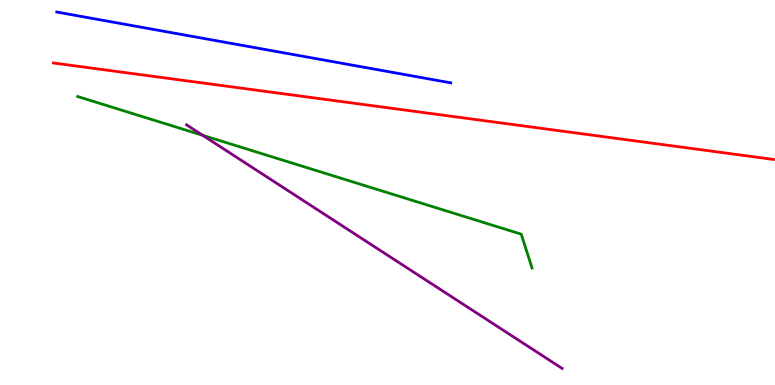[{'lines': ['blue', 'red'], 'intersections': []}, {'lines': ['green', 'red'], 'intersections': []}, {'lines': ['purple', 'red'], 'intersections': []}, {'lines': ['blue', 'green'], 'intersections': []}, {'lines': ['blue', 'purple'], 'intersections': []}, {'lines': ['green', 'purple'], 'intersections': [{'x': 2.62, 'y': 6.49}]}]